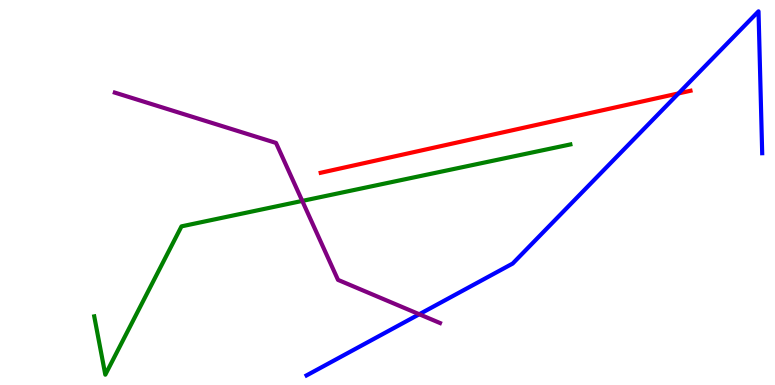[{'lines': ['blue', 'red'], 'intersections': [{'x': 8.75, 'y': 7.57}]}, {'lines': ['green', 'red'], 'intersections': []}, {'lines': ['purple', 'red'], 'intersections': []}, {'lines': ['blue', 'green'], 'intersections': []}, {'lines': ['blue', 'purple'], 'intersections': [{'x': 5.41, 'y': 1.84}]}, {'lines': ['green', 'purple'], 'intersections': [{'x': 3.9, 'y': 4.78}]}]